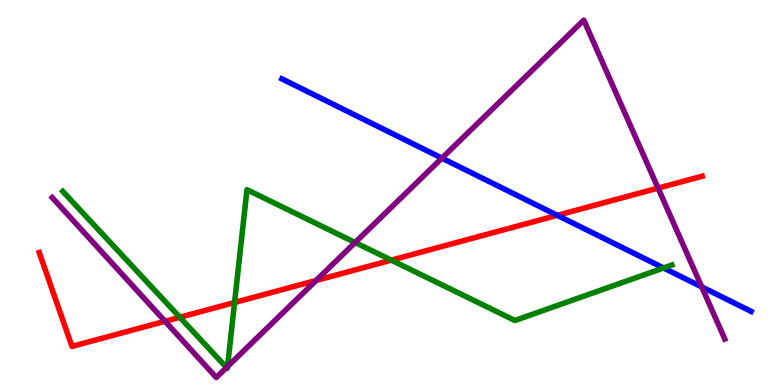[{'lines': ['blue', 'red'], 'intersections': [{'x': 7.19, 'y': 4.41}]}, {'lines': ['green', 'red'], 'intersections': [{'x': 2.32, 'y': 1.76}, {'x': 3.03, 'y': 2.14}, {'x': 5.05, 'y': 3.24}]}, {'lines': ['purple', 'red'], 'intersections': [{'x': 2.13, 'y': 1.66}, {'x': 4.08, 'y': 2.72}, {'x': 8.49, 'y': 5.11}]}, {'lines': ['blue', 'green'], 'intersections': [{'x': 8.56, 'y': 3.04}]}, {'lines': ['blue', 'purple'], 'intersections': [{'x': 5.7, 'y': 5.89}, {'x': 9.05, 'y': 2.55}]}, {'lines': ['green', 'purple'], 'intersections': [{'x': 2.92, 'y': 0.454}, {'x': 2.94, 'y': 0.478}, {'x': 4.58, 'y': 3.7}]}]